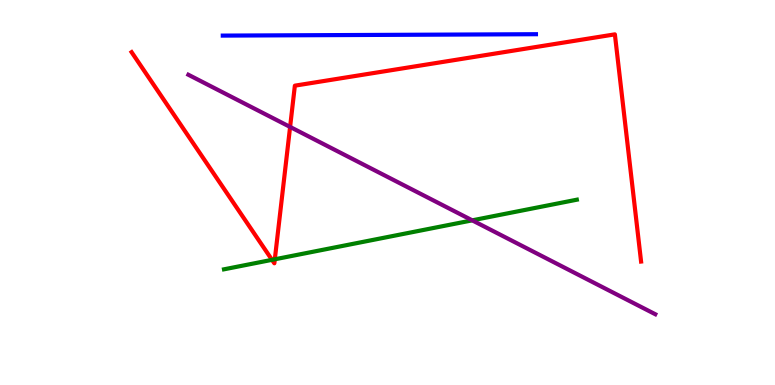[{'lines': ['blue', 'red'], 'intersections': []}, {'lines': ['green', 'red'], 'intersections': [{'x': 3.51, 'y': 3.25}, {'x': 3.55, 'y': 3.27}]}, {'lines': ['purple', 'red'], 'intersections': [{'x': 3.74, 'y': 6.7}]}, {'lines': ['blue', 'green'], 'intersections': []}, {'lines': ['blue', 'purple'], 'intersections': []}, {'lines': ['green', 'purple'], 'intersections': [{'x': 6.09, 'y': 4.28}]}]